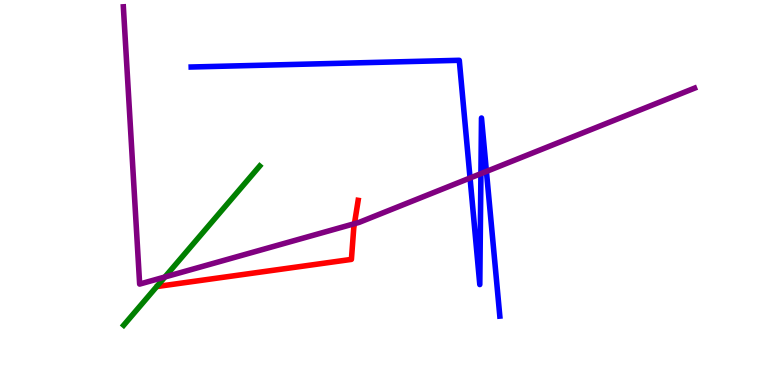[{'lines': ['blue', 'red'], 'intersections': []}, {'lines': ['green', 'red'], 'intersections': []}, {'lines': ['purple', 'red'], 'intersections': [{'x': 4.57, 'y': 4.19}]}, {'lines': ['blue', 'green'], 'intersections': []}, {'lines': ['blue', 'purple'], 'intersections': [{'x': 6.07, 'y': 5.38}, {'x': 6.21, 'y': 5.49}, {'x': 6.28, 'y': 5.55}]}, {'lines': ['green', 'purple'], 'intersections': [{'x': 2.13, 'y': 2.81}]}]